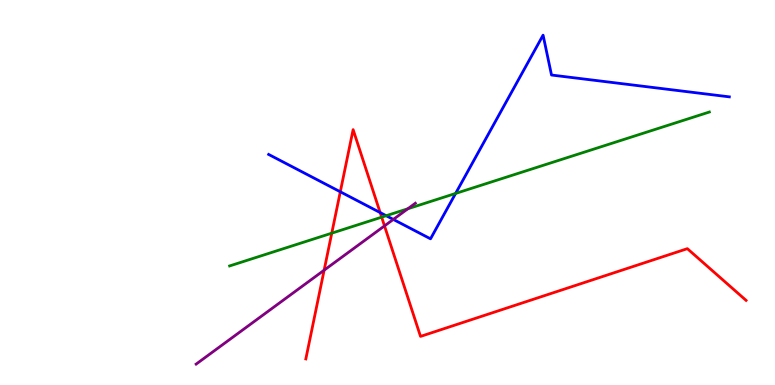[{'lines': ['blue', 'red'], 'intersections': [{'x': 4.39, 'y': 5.02}, {'x': 4.91, 'y': 4.48}]}, {'lines': ['green', 'red'], 'intersections': [{'x': 4.28, 'y': 3.94}, {'x': 4.92, 'y': 4.36}]}, {'lines': ['purple', 'red'], 'intersections': [{'x': 4.18, 'y': 2.98}, {'x': 4.96, 'y': 4.13}]}, {'lines': ['blue', 'green'], 'intersections': [{'x': 4.98, 'y': 4.4}, {'x': 5.88, 'y': 4.98}]}, {'lines': ['blue', 'purple'], 'intersections': [{'x': 5.07, 'y': 4.3}]}, {'lines': ['green', 'purple'], 'intersections': [{'x': 5.26, 'y': 4.58}]}]